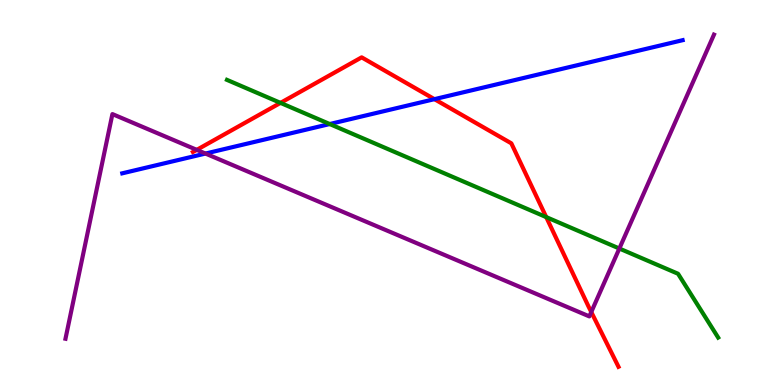[{'lines': ['blue', 'red'], 'intersections': [{'x': 5.61, 'y': 7.42}]}, {'lines': ['green', 'red'], 'intersections': [{'x': 3.62, 'y': 7.33}, {'x': 7.05, 'y': 4.36}]}, {'lines': ['purple', 'red'], 'intersections': [{'x': 2.54, 'y': 6.11}, {'x': 7.63, 'y': 1.9}]}, {'lines': ['blue', 'green'], 'intersections': [{'x': 4.25, 'y': 6.78}]}, {'lines': ['blue', 'purple'], 'intersections': [{'x': 2.65, 'y': 6.01}]}, {'lines': ['green', 'purple'], 'intersections': [{'x': 7.99, 'y': 3.54}]}]